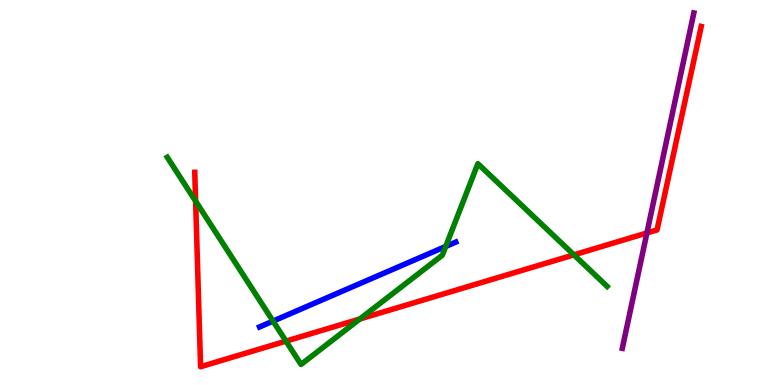[{'lines': ['blue', 'red'], 'intersections': []}, {'lines': ['green', 'red'], 'intersections': [{'x': 2.52, 'y': 4.77}, {'x': 3.69, 'y': 1.14}, {'x': 4.64, 'y': 1.71}, {'x': 7.41, 'y': 3.38}]}, {'lines': ['purple', 'red'], 'intersections': [{'x': 8.35, 'y': 3.95}]}, {'lines': ['blue', 'green'], 'intersections': [{'x': 3.52, 'y': 1.66}, {'x': 5.75, 'y': 3.6}]}, {'lines': ['blue', 'purple'], 'intersections': []}, {'lines': ['green', 'purple'], 'intersections': []}]